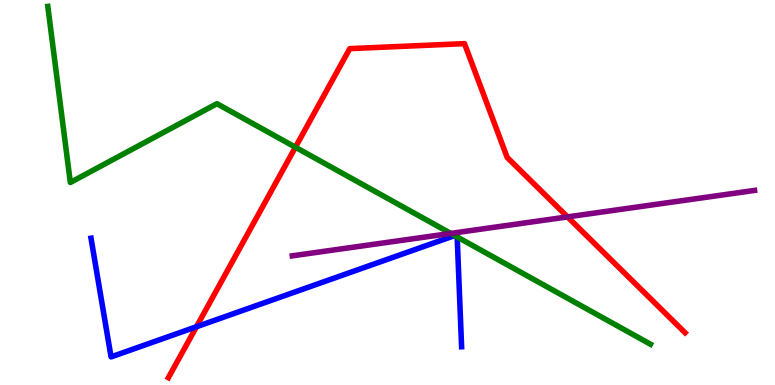[{'lines': ['blue', 'red'], 'intersections': [{'x': 2.54, 'y': 1.51}]}, {'lines': ['green', 'red'], 'intersections': [{'x': 3.81, 'y': 6.18}]}, {'lines': ['purple', 'red'], 'intersections': [{'x': 7.32, 'y': 4.37}]}, {'lines': ['blue', 'green'], 'intersections': [{'x': 5.87, 'y': 3.88}, {'x': 5.9, 'y': 3.85}]}, {'lines': ['blue', 'purple'], 'intersections': []}, {'lines': ['green', 'purple'], 'intersections': [{'x': 5.82, 'y': 3.94}]}]